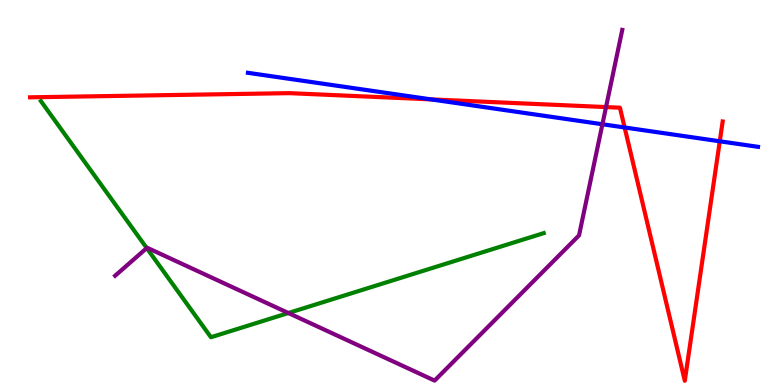[{'lines': ['blue', 'red'], 'intersections': [{'x': 5.56, 'y': 7.42}, {'x': 8.06, 'y': 6.69}, {'x': 9.29, 'y': 6.33}]}, {'lines': ['green', 'red'], 'intersections': []}, {'lines': ['purple', 'red'], 'intersections': [{'x': 7.82, 'y': 7.22}]}, {'lines': ['blue', 'green'], 'intersections': []}, {'lines': ['blue', 'purple'], 'intersections': [{'x': 7.77, 'y': 6.77}]}, {'lines': ['green', 'purple'], 'intersections': [{'x': 1.89, 'y': 3.56}, {'x': 3.72, 'y': 1.87}]}]